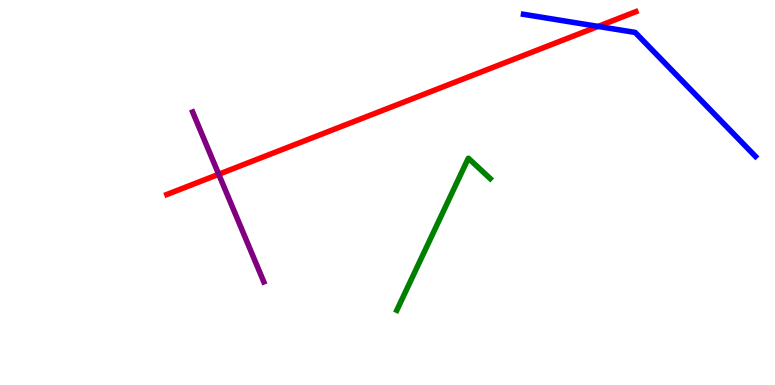[{'lines': ['blue', 'red'], 'intersections': [{'x': 7.72, 'y': 9.31}]}, {'lines': ['green', 'red'], 'intersections': []}, {'lines': ['purple', 'red'], 'intersections': [{'x': 2.82, 'y': 5.47}]}, {'lines': ['blue', 'green'], 'intersections': []}, {'lines': ['blue', 'purple'], 'intersections': []}, {'lines': ['green', 'purple'], 'intersections': []}]